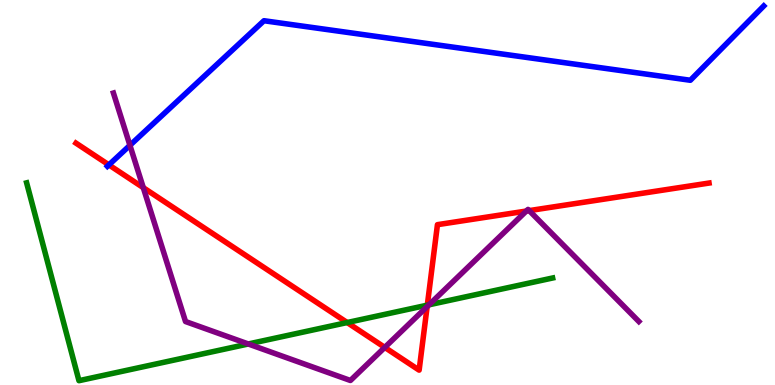[{'lines': ['blue', 'red'], 'intersections': [{'x': 1.4, 'y': 5.72}]}, {'lines': ['green', 'red'], 'intersections': [{'x': 4.48, 'y': 1.62}, {'x': 5.51, 'y': 2.07}]}, {'lines': ['purple', 'red'], 'intersections': [{'x': 1.85, 'y': 5.13}, {'x': 4.96, 'y': 0.977}, {'x': 5.51, 'y': 2.04}, {'x': 6.79, 'y': 4.52}, {'x': 6.83, 'y': 4.53}]}, {'lines': ['blue', 'green'], 'intersections': []}, {'lines': ['blue', 'purple'], 'intersections': [{'x': 1.68, 'y': 6.23}]}, {'lines': ['green', 'purple'], 'intersections': [{'x': 3.2, 'y': 1.07}, {'x': 5.54, 'y': 2.08}]}]